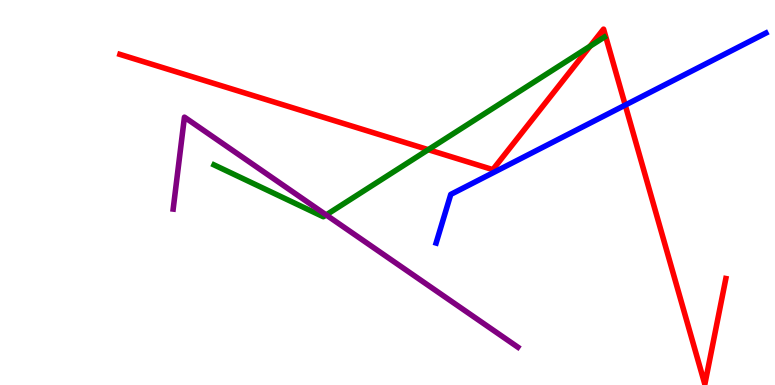[{'lines': ['blue', 'red'], 'intersections': [{'x': 8.07, 'y': 7.27}]}, {'lines': ['green', 'red'], 'intersections': [{'x': 5.53, 'y': 6.11}, {'x': 7.61, 'y': 8.8}]}, {'lines': ['purple', 'red'], 'intersections': []}, {'lines': ['blue', 'green'], 'intersections': []}, {'lines': ['blue', 'purple'], 'intersections': []}, {'lines': ['green', 'purple'], 'intersections': [{'x': 4.21, 'y': 4.42}]}]